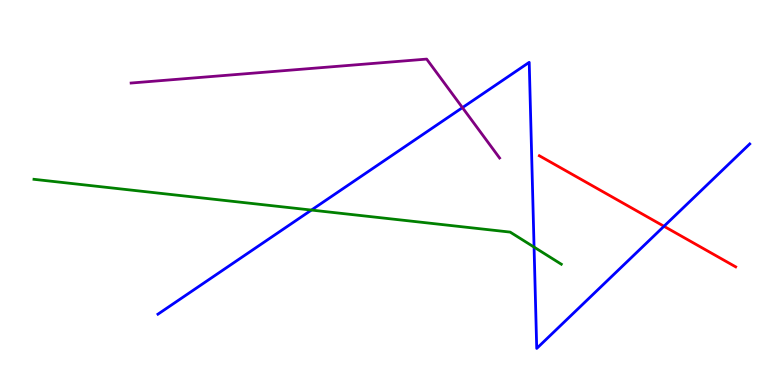[{'lines': ['blue', 'red'], 'intersections': [{'x': 8.57, 'y': 4.12}]}, {'lines': ['green', 'red'], 'intersections': []}, {'lines': ['purple', 'red'], 'intersections': []}, {'lines': ['blue', 'green'], 'intersections': [{'x': 4.02, 'y': 4.54}, {'x': 6.89, 'y': 3.58}]}, {'lines': ['blue', 'purple'], 'intersections': [{'x': 5.97, 'y': 7.2}]}, {'lines': ['green', 'purple'], 'intersections': []}]